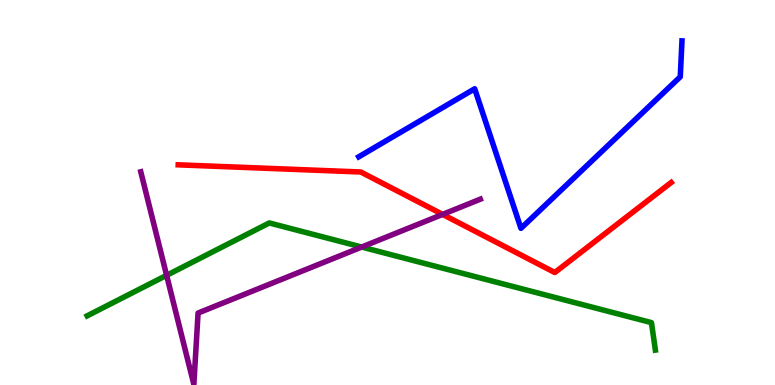[{'lines': ['blue', 'red'], 'intersections': []}, {'lines': ['green', 'red'], 'intersections': []}, {'lines': ['purple', 'red'], 'intersections': [{'x': 5.71, 'y': 4.43}]}, {'lines': ['blue', 'green'], 'intersections': []}, {'lines': ['blue', 'purple'], 'intersections': []}, {'lines': ['green', 'purple'], 'intersections': [{'x': 2.15, 'y': 2.85}, {'x': 4.67, 'y': 3.58}]}]